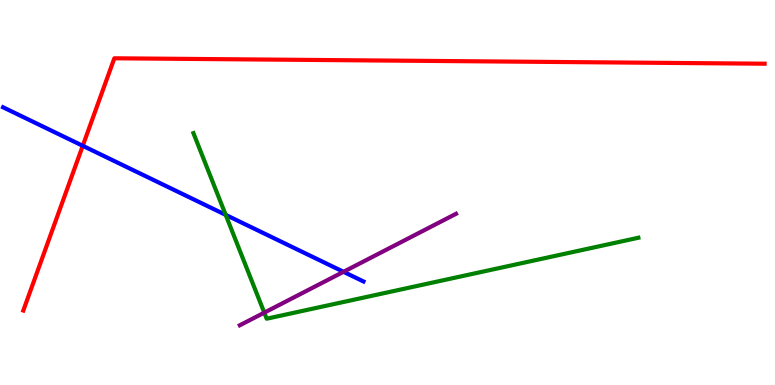[{'lines': ['blue', 'red'], 'intersections': [{'x': 1.07, 'y': 6.21}]}, {'lines': ['green', 'red'], 'intersections': []}, {'lines': ['purple', 'red'], 'intersections': []}, {'lines': ['blue', 'green'], 'intersections': [{'x': 2.91, 'y': 4.42}]}, {'lines': ['blue', 'purple'], 'intersections': [{'x': 4.43, 'y': 2.94}]}, {'lines': ['green', 'purple'], 'intersections': [{'x': 3.41, 'y': 1.88}]}]